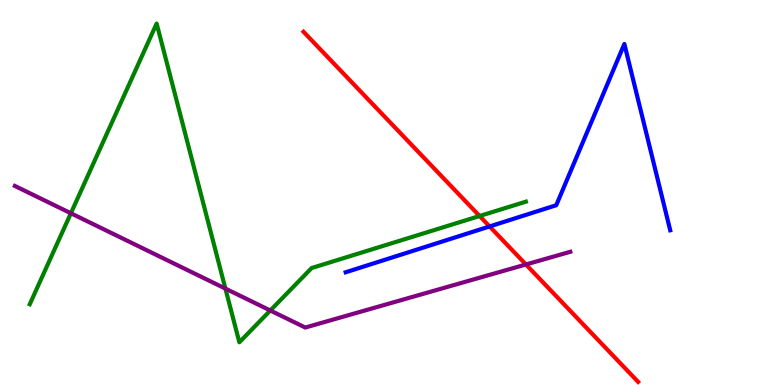[{'lines': ['blue', 'red'], 'intersections': [{'x': 6.32, 'y': 4.12}]}, {'lines': ['green', 'red'], 'intersections': [{'x': 6.19, 'y': 4.39}]}, {'lines': ['purple', 'red'], 'intersections': [{'x': 6.79, 'y': 3.13}]}, {'lines': ['blue', 'green'], 'intersections': []}, {'lines': ['blue', 'purple'], 'intersections': []}, {'lines': ['green', 'purple'], 'intersections': [{'x': 0.915, 'y': 4.46}, {'x': 2.91, 'y': 2.5}, {'x': 3.49, 'y': 1.94}]}]